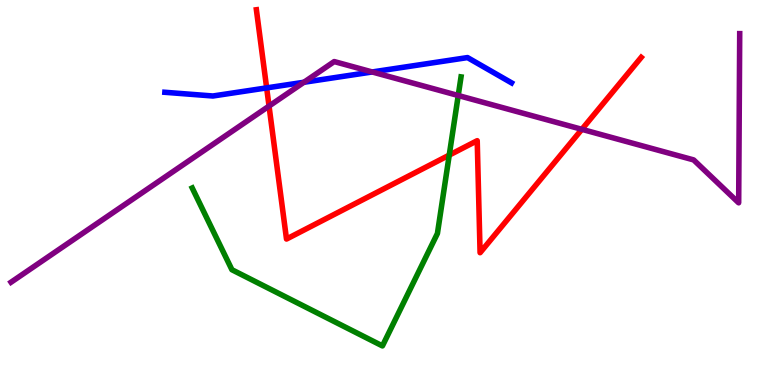[{'lines': ['blue', 'red'], 'intersections': [{'x': 3.44, 'y': 7.72}]}, {'lines': ['green', 'red'], 'intersections': [{'x': 5.8, 'y': 5.97}]}, {'lines': ['purple', 'red'], 'intersections': [{'x': 3.47, 'y': 7.24}, {'x': 7.51, 'y': 6.64}]}, {'lines': ['blue', 'green'], 'intersections': []}, {'lines': ['blue', 'purple'], 'intersections': [{'x': 3.92, 'y': 7.86}, {'x': 4.8, 'y': 8.13}]}, {'lines': ['green', 'purple'], 'intersections': [{'x': 5.91, 'y': 7.52}]}]